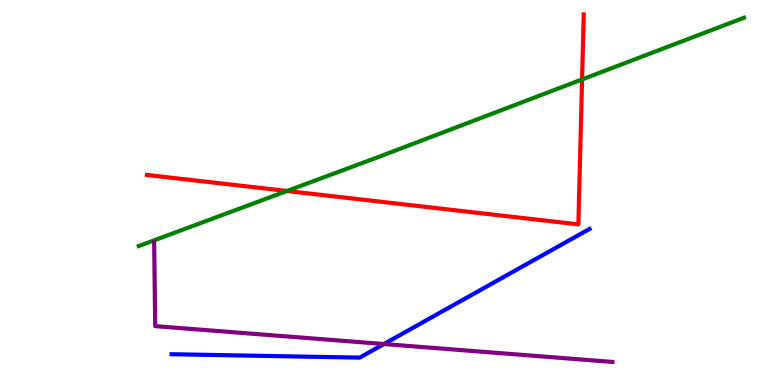[{'lines': ['blue', 'red'], 'intersections': []}, {'lines': ['green', 'red'], 'intersections': [{'x': 3.7, 'y': 5.04}, {'x': 7.51, 'y': 7.94}]}, {'lines': ['purple', 'red'], 'intersections': []}, {'lines': ['blue', 'green'], 'intersections': []}, {'lines': ['blue', 'purple'], 'intersections': [{'x': 4.95, 'y': 1.06}]}, {'lines': ['green', 'purple'], 'intersections': []}]